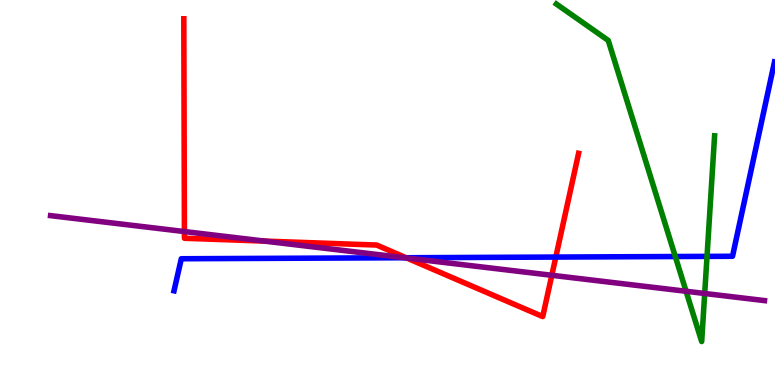[{'lines': ['blue', 'red'], 'intersections': [{'x': 5.24, 'y': 3.31}, {'x': 7.17, 'y': 3.32}]}, {'lines': ['green', 'red'], 'intersections': []}, {'lines': ['purple', 'red'], 'intersections': [{'x': 2.38, 'y': 3.99}, {'x': 3.41, 'y': 3.74}, {'x': 5.25, 'y': 3.3}, {'x': 7.12, 'y': 2.85}]}, {'lines': ['blue', 'green'], 'intersections': [{'x': 8.71, 'y': 3.34}, {'x': 9.12, 'y': 3.34}]}, {'lines': ['blue', 'purple'], 'intersections': [{'x': 5.22, 'y': 3.31}]}, {'lines': ['green', 'purple'], 'intersections': [{'x': 8.85, 'y': 2.43}, {'x': 9.09, 'y': 2.38}]}]